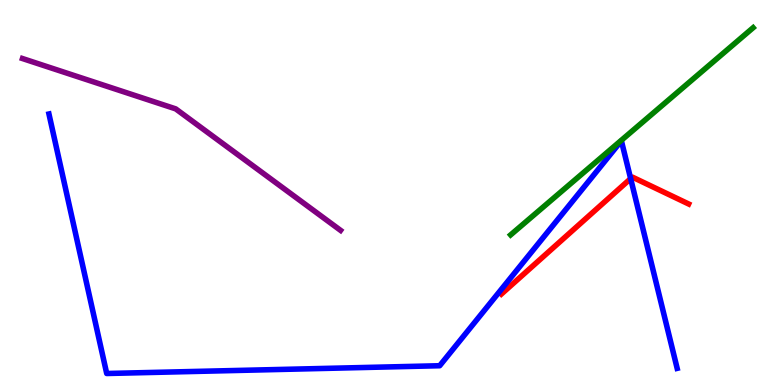[{'lines': ['blue', 'red'], 'intersections': [{'x': 8.14, 'y': 5.36}]}, {'lines': ['green', 'red'], 'intersections': []}, {'lines': ['purple', 'red'], 'intersections': []}, {'lines': ['blue', 'green'], 'intersections': []}, {'lines': ['blue', 'purple'], 'intersections': []}, {'lines': ['green', 'purple'], 'intersections': []}]